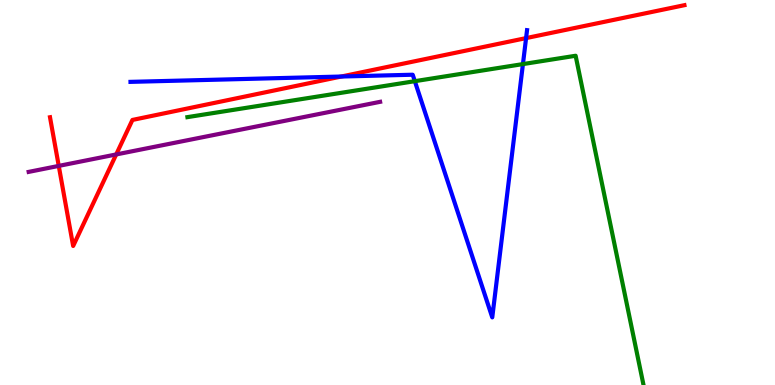[{'lines': ['blue', 'red'], 'intersections': [{'x': 4.4, 'y': 8.01}, {'x': 6.79, 'y': 9.01}]}, {'lines': ['green', 'red'], 'intersections': []}, {'lines': ['purple', 'red'], 'intersections': [{'x': 0.758, 'y': 5.69}, {'x': 1.5, 'y': 5.99}]}, {'lines': ['blue', 'green'], 'intersections': [{'x': 5.35, 'y': 7.89}, {'x': 6.75, 'y': 8.34}]}, {'lines': ['blue', 'purple'], 'intersections': []}, {'lines': ['green', 'purple'], 'intersections': []}]